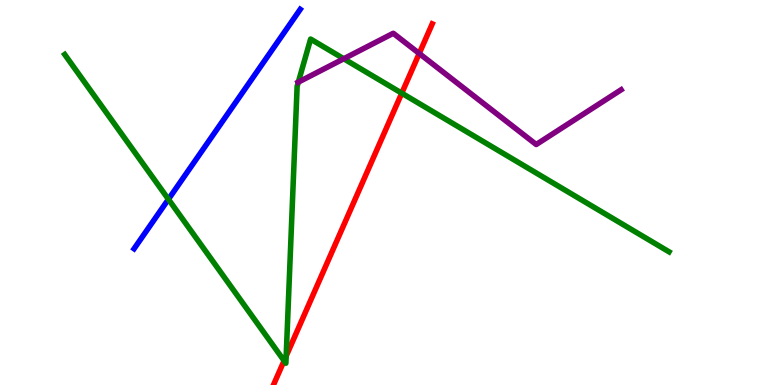[{'lines': ['blue', 'red'], 'intersections': []}, {'lines': ['green', 'red'], 'intersections': [{'x': 3.67, 'y': 0.63}, {'x': 3.69, 'y': 0.753}, {'x': 5.18, 'y': 7.58}]}, {'lines': ['purple', 'red'], 'intersections': [{'x': 5.41, 'y': 8.61}]}, {'lines': ['blue', 'green'], 'intersections': [{'x': 2.17, 'y': 4.82}]}, {'lines': ['blue', 'purple'], 'intersections': []}, {'lines': ['green', 'purple'], 'intersections': [{'x': 3.85, 'y': 7.87}, {'x': 4.44, 'y': 8.47}]}]